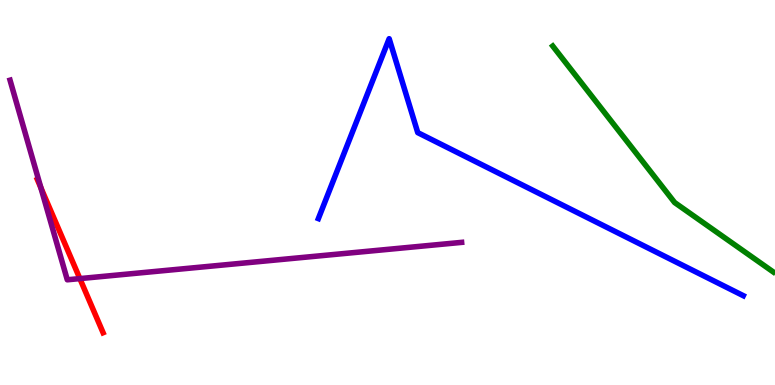[{'lines': ['blue', 'red'], 'intersections': []}, {'lines': ['green', 'red'], 'intersections': []}, {'lines': ['purple', 'red'], 'intersections': [{'x': 0.528, 'y': 5.12}, {'x': 1.03, 'y': 2.76}]}, {'lines': ['blue', 'green'], 'intersections': []}, {'lines': ['blue', 'purple'], 'intersections': []}, {'lines': ['green', 'purple'], 'intersections': []}]